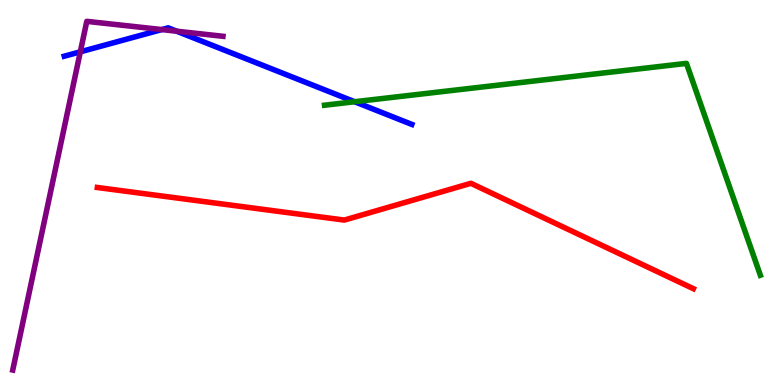[{'lines': ['blue', 'red'], 'intersections': []}, {'lines': ['green', 'red'], 'intersections': []}, {'lines': ['purple', 'red'], 'intersections': []}, {'lines': ['blue', 'green'], 'intersections': [{'x': 4.58, 'y': 7.36}]}, {'lines': ['blue', 'purple'], 'intersections': [{'x': 1.04, 'y': 8.65}, {'x': 2.09, 'y': 9.23}, {'x': 2.28, 'y': 9.19}]}, {'lines': ['green', 'purple'], 'intersections': []}]